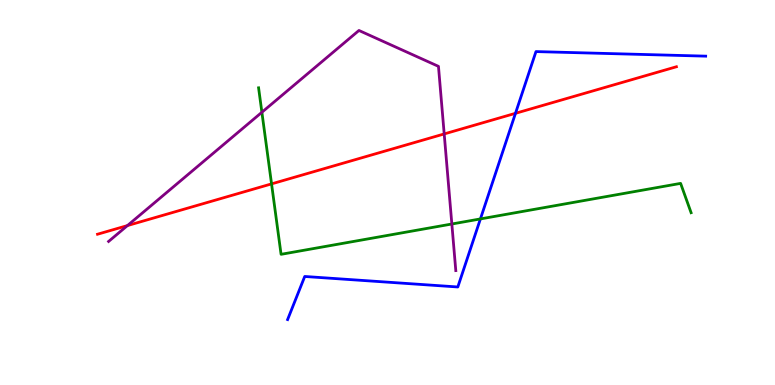[{'lines': ['blue', 'red'], 'intersections': [{'x': 6.65, 'y': 7.06}]}, {'lines': ['green', 'red'], 'intersections': [{'x': 3.5, 'y': 5.22}]}, {'lines': ['purple', 'red'], 'intersections': [{'x': 1.64, 'y': 4.14}, {'x': 5.73, 'y': 6.52}]}, {'lines': ['blue', 'green'], 'intersections': [{'x': 6.2, 'y': 4.31}]}, {'lines': ['blue', 'purple'], 'intersections': []}, {'lines': ['green', 'purple'], 'intersections': [{'x': 3.38, 'y': 7.08}, {'x': 5.83, 'y': 4.18}]}]